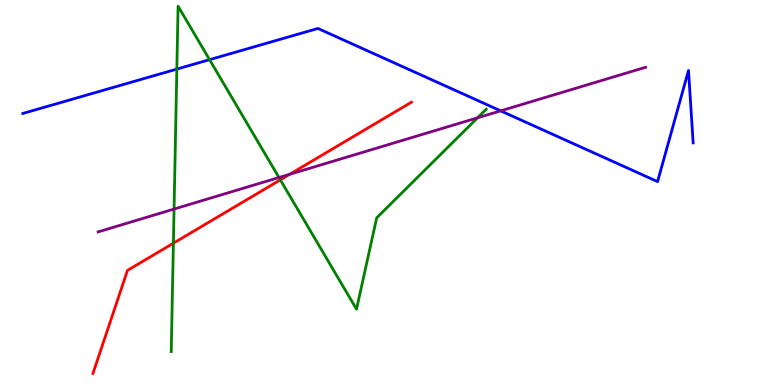[{'lines': ['blue', 'red'], 'intersections': []}, {'lines': ['green', 'red'], 'intersections': [{'x': 2.24, 'y': 3.68}, {'x': 3.62, 'y': 5.33}]}, {'lines': ['purple', 'red'], 'intersections': [{'x': 3.74, 'y': 5.47}]}, {'lines': ['blue', 'green'], 'intersections': [{'x': 2.28, 'y': 8.21}, {'x': 2.7, 'y': 8.45}]}, {'lines': ['blue', 'purple'], 'intersections': [{'x': 6.46, 'y': 7.12}]}, {'lines': ['green', 'purple'], 'intersections': [{'x': 2.25, 'y': 4.57}, {'x': 3.6, 'y': 5.39}, {'x': 6.16, 'y': 6.94}]}]